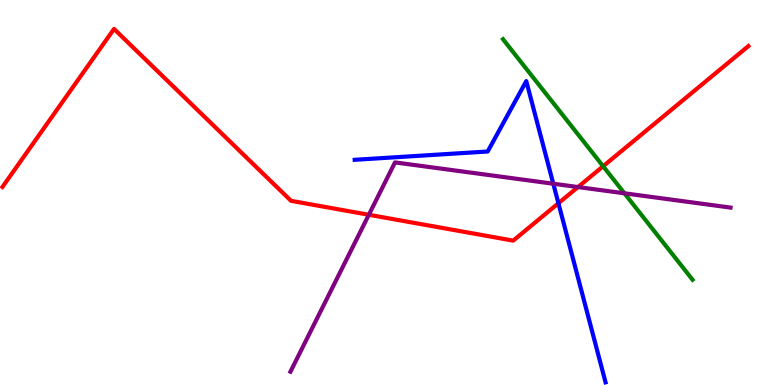[{'lines': ['blue', 'red'], 'intersections': [{'x': 7.21, 'y': 4.72}]}, {'lines': ['green', 'red'], 'intersections': [{'x': 7.78, 'y': 5.68}]}, {'lines': ['purple', 'red'], 'intersections': [{'x': 4.76, 'y': 4.42}, {'x': 7.46, 'y': 5.14}]}, {'lines': ['blue', 'green'], 'intersections': []}, {'lines': ['blue', 'purple'], 'intersections': [{'x': 7.14, 'y': 5.23}]}, {'lines': ['green', 'purple'], 'intersections': [{'x': 8.06, 'y': 4.98}]}]